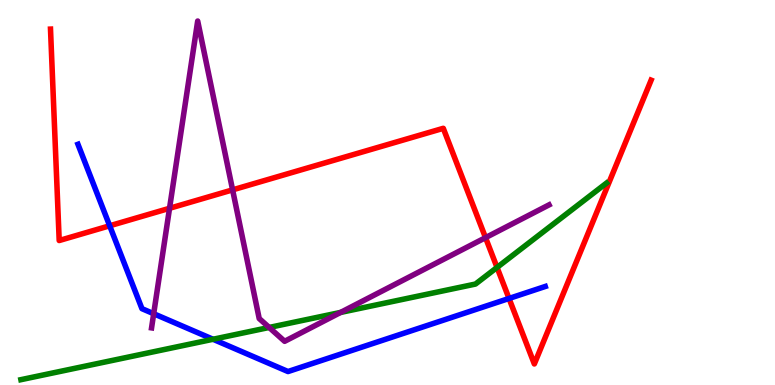[{'lines': ['blue', 'red'], 'intersections': [{'x': 1.42, 'y': 4.14}, {'x': 6.57, 'y': 2.25}]}, {'lines': ['green', 'red'], 'intersections': [{'x': 6.41, 'y': 3.05}]}, {'lines': ['purple', 'red'], 'intersections': [{'x': 2.19, 'y': 4.59}, {'x': 3.0, 'y': 5.07}, {'x': 6.26, 'y': 3.83}]}, {'lines': ['blue', 'green'], 'intersections': [{'x': 2.75, 'y': 1.19}]}, {'lines': ['blue', 'purple'], 'intersections': [{'x': 1.98, 'y': 1.85}]}, {'lines': ['green', 'purple'], 'intersections': [{'x': 3.47, 'y': 1.49}, {'x': 4.39, 'y': 1.89}]}]